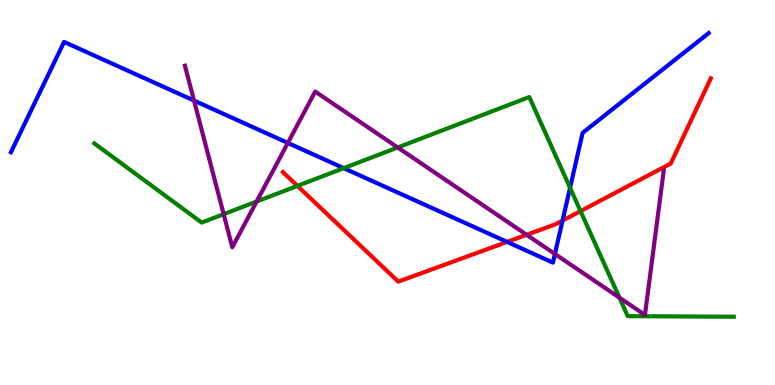[{'lines': ['blue', 'red'], 'intersections': [{'x': 6.54, 'y': 3.72}, {'x': 7.26, 'y': 4.27}]}, {'lines': ['green', 'red'], 'intersections': [{'x': 3.84, 'y': 5.17}, {'x': 7.49, 'y': 4.52}]}, {'lines': ['purple', 'red'], 'intersections': [{'x': 6.8, 'y': 3.9}]}, {'lines': ['blue', 'green'], 'intersections': [{'x': 4.44, 'y': 5.63}, {'x': 7.36, 'y': 5.12}]}, {'lines': ['blue', 'purple'], 'intersections': [{'x': 2.5, 'y': 7.39}, {'x': 3.71, 'y': 6.29}, {'x': 7.16, 'y': 3.4}]}, {'lines': ['green', 'purple'], 'intersections': [{'x': 2.89, 'y': 4.44}, {'x': 3.31, 'y': 4.77}, {'x': 5.13, 'y': 6.17}, {'x': 7.99, 'y': 2.27}]}]